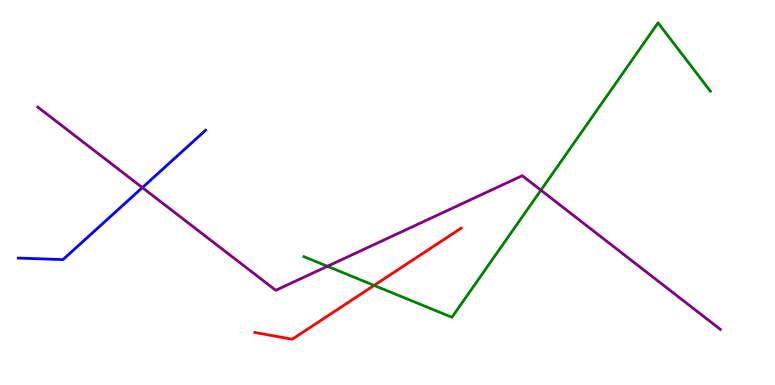[{'lines': ['blue', 'red'], 'intersections': []}, {'lines': ['green', 'red'], 'intersections': [{'x': 4.83, 'y': 2.59}]}, {'lines': ['purple', 'red'], 'intersections': []}, {'lines': ['blue', 'green'], 'intersections': []}, {'lines': ['blue', 'purple'], 'intersections': [{'x': 1.84, 'y': 5.13}]}, {'lines': ['green', 'purple'], 'intersections': [{'x': 4.22, 'y': 3.08}, {'x': 6.98, 'y': 5.06}]}]